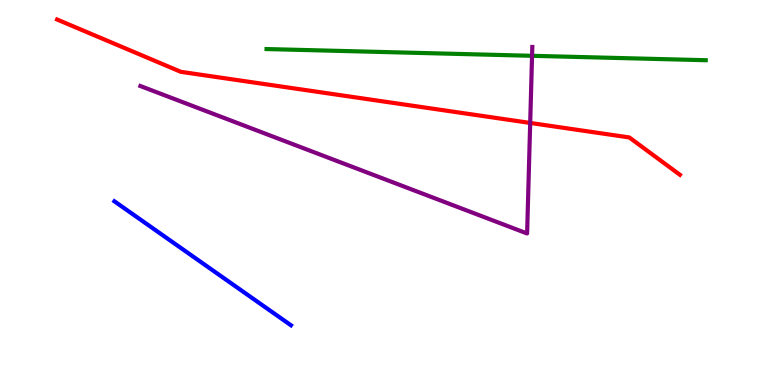[{'lines': ['blue', 'red'], 'intersections': []}, {'lines': ['green', 'red'], 'intersections': []}, {'lines': ['purple', 'red'], 'intersections': [{'x': 6.84, 'y': 6.81}]}, {'lines': ['blue', 'green'], 'intersections': []}, {'lines': ['blue', 'purple'], 'intersections': []}, {'lines': ['green', 'purple'], 'intersections': [{'x': 6.87, 'y': 8.55}]}]